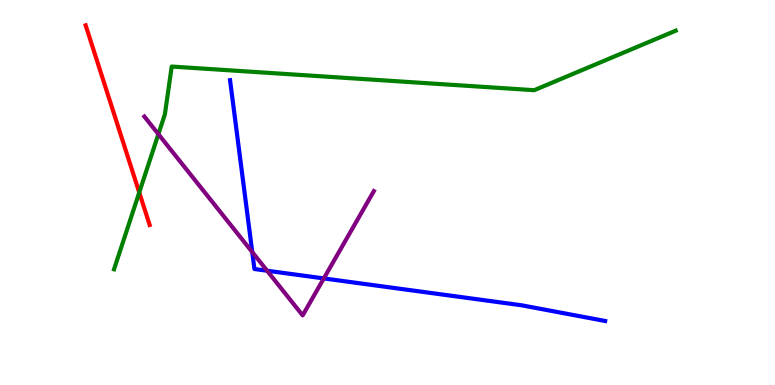[{'lines': ['blue', 'red'], 'intersections': []}, {'lines': ['green', 'red'], 'intersections': [{'x': 1.8, 'y': 5.0}]}, {'lines': ['purple', 'red'], 'intersections': []}, {'lines': ['blue', 'green'], 'intersections': []}, {'lines': ['blue', 'purple'], 'intersections': [{'x': 3.25, 'y': 3.45}, {'x': 3.45, 'y': 2.97}, {'x': 4.18, 'y': 2.77}]}, {'lines': ['green', 'purple'], 'intersections': [{'x': 2.04, 'y': 6.52}]}]